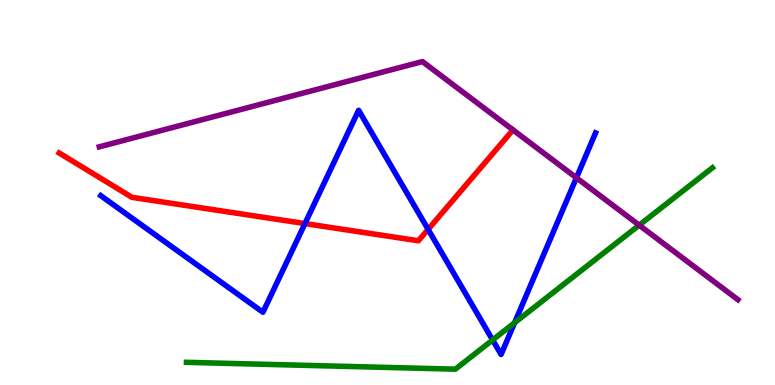[{'lines': ['blue', 'red'], 'intersections': [{'x': 3.93, 'y': 4.19}, {'x': 5.52, 'y': 4.04}]}, {'lines': ['green', 'red'], 'intersections': []}, {'lines': ['purple', 'red'], 'intersections': []}, {'lines': ['blue', 'green'], 'intersections': [{'x': 6.36, 'y': 1.17}, {'x': 6.64, 'y': 1.62}]}, {'lines': ['blue', 'purple'], 'intersections': [{'x': 7.44, 'y': 5.38}]}, {'lines': ['green', 'purple'], 'intersections': [{'x': 8.25, 'y': 4.15}]}]